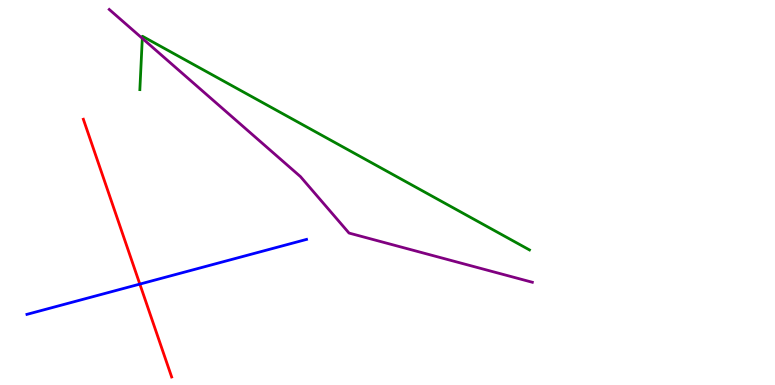[{'lines': ['blue', 'red'], 'intersections': [{'x': 1.8, 'y': 2.62}]}, {'lines': ['green', 'red'], 'intersections': []}, {'lines': ['purple', 'red'], 'intersections': []}, {'lines': ['blue', 'green'], 'intersections': []}, {'lines': ['blue', 'purple'], 'intersections': []}, {'lines': ['green', 'purple'], 'intersections': [{'x': 1.84, 'y': 9.0}]}]